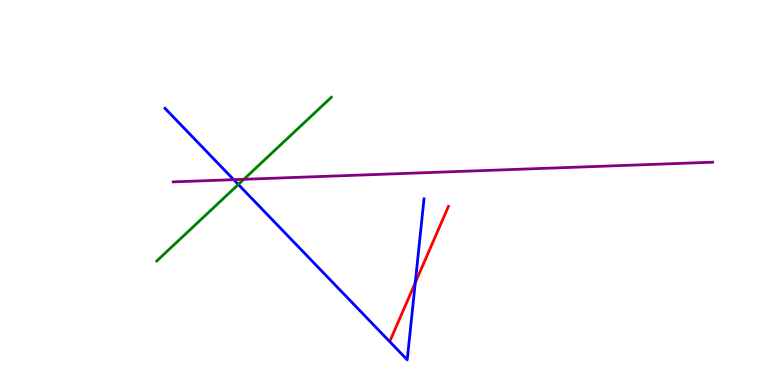[{'lines': ['blue', 'red'], 'intersections': [{'x': 5.36, 'y': 2.66}]}, {'lines': ['green', 'red'], 'intersections': []}, {'lines': ['purple', 'red'], 'intersections': []}, {'lines': ['blue', 'green'], 'intersections': [{'x': 3.08, 'y': 5.21}]}, {'lines': ['blue', 'purple'], 'intersections': [{'x': 3.02, 'y': 5.33}]}, {'lines': ['green', 'purple'], 'intersections': [{'x': 3.15, 'y': 5.34}]}]